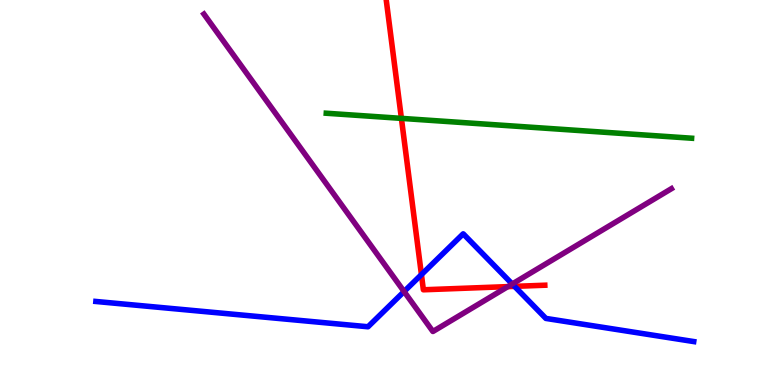[{'lines': ['blue', 'red'], 'intersections': [{'x': 5.44, 'y': 2.87}, {'x': 6.64, 'y': 2.56}]}, {'lines': ['green', 'red'], 'intersections': [{'x': 5.18, 'y': 6.93}]}, {'lines': ['purple', 'red'], 'intersections': [{'x': 6.55, 'y': 2.56}]}, {'lines': ['blue', 'green'], 'intersections': []}, {'lines': ['blue', 'purple'], 'intersections': [{'x': 5.21, 'y': 2.43}, {'x': 6.61, 'y': 2.62}]}, {'lines': ['green', 'purple'], 'intersections': []}]